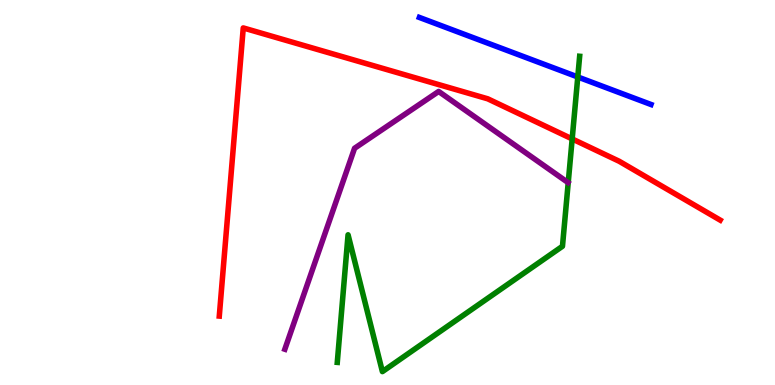[{'lines': ['blue', 'red'], 'intersections': []}, {'lines': ['green', 'red'], 'intersections': [{'x': 7.38, 'y': 6.39}]}, {'lines': ['purple', 'red'], 'intersections': []}, {'lines': ['blue', 'green'], 'intersections': [{'x': 7.46, 'y': 8.0}]}, {'lines': ['blue', 'purple'], 'intersections': []}, {'lines': ['green', 'purple'], 'intersections': []}]